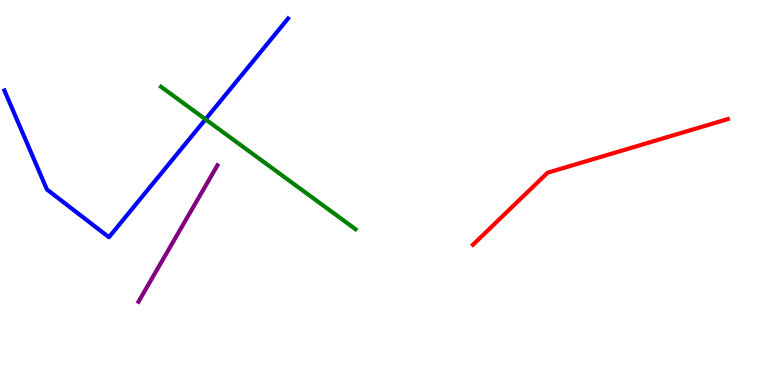[{'lines': ['blue', 'red'], 'intersections': []}, {'lines': ['green', 'red'], 'intersections': []}, {'lines': ['purple', 'red'], 'intersections': []}, {'lines': ['blue', 'green'], 'intersections': [{'x': 2.65, 'y': 6.9}]}, {'lines': ['blue', 'purple'], 'intersections': []}, {'lines': ['green', 'purple'], 'intersections': []}]